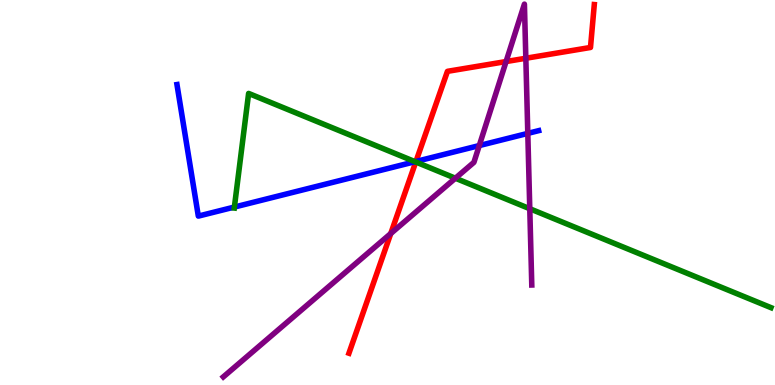[{'lines': ['blue', 'red'], 'intersections': [{'x': 5.37, 'y': 5.81}]}, {'lines': ['green', 'red'], 'intersections': [{'x': 5.36, 'y': 5.79}]}, {'lines': ['purple', 'red'], 'intersections': [{'x': 5.04, 'y': 3.93}, {'x': 6.53, 'y': 8.4}, {'x': 6.78, 'y': 8.49}]}, {'lines': ['blue', 'green'], 'intersections': [{'x': 3.02, 'y': 4.62}, {'x': 5.36, 'y': 5.8}]}, {'lines': ['blue', 'purple'], 'intersections': [{'x': 6.18, 'y': 6.22}, {'x': 6.81, 'y': 6.54}]}, {'lines': ['green', 'purple'], 'intersections': [{'x': 5.88, 'y': 5.37}, {'x': 6.84, 'y': 4.58}]}]